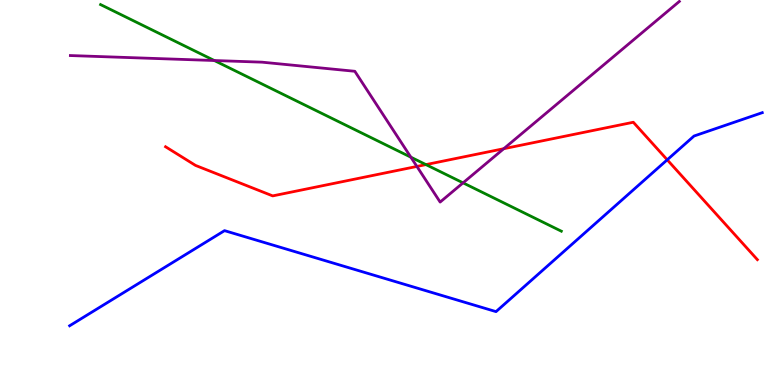[{'lines': ['blue', 'red'], 'intersections': [{'x': 8.61, 'y': 5.85}]}, {'lines': ['green', 'red'], 'intersections': [{'x': 5.5, 'y': 5.72}]}, {'lines': ['purple', 'red'], 'intersections': [{'x': 5.38, 'y': 5.68}, {'x': 6.5, 'y': 6.14}]}, {'lines': ['blue', 'green'], 'intersections': []}, {'lines': ['blue', 'purple'], 'intersections': []}, {'lines': ['green', 'purple'], 'intersections': [{'x': 2.77, 'y': 8.43}, {'x': 5.3, 'y': 5.92}, {'x': 5.97, 'y': 5.25}]}]